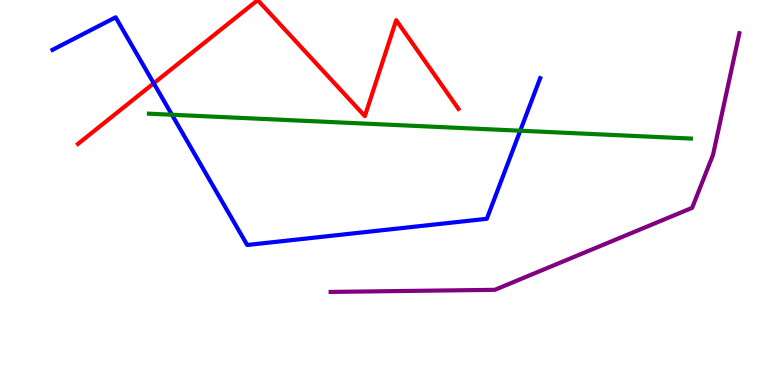[{'lines': ['blue', 'red'], 'intersections': [{'x': 1.98, 'y': 7.84}]}, {'lines': ['green', 'red'], 'intersections': []}, {'lines': ['purple', 'red'], 'intersections': []}, {'lines': ['blue', 'green'], 'intersections': [{'x': 2.22, 'y': 7.02}, {'x': 6.71, 'y': 6.6}]}, {'lines': ['blue', 'purple'], 'intersections': []}, {'lines': ['green', 'purple'], 'intersections': []}]